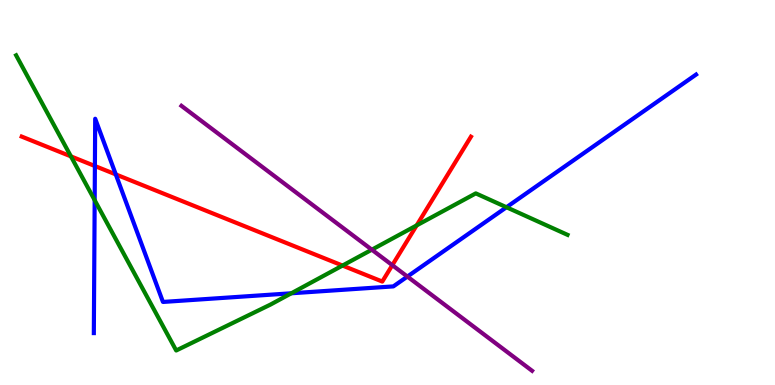[{'lines': ['blue', 'red'], 'intersections': [{'x': 1.22, 'y': 5.69}, {'x': 1.49, 'y': 5.47}]}, {'lines': ['green', 'red'], 'intersections': [{'x': 0.915, 'y': 5.94}, {'x': 4.42, 'y': 3.1}, {'x': 5.38, 'y': 4.15}]}, {'lines': ['purple', 'red'], 'intersections': [{'x': 5.06, 'y': 3.11}]}, {'lines': ['blue', 'green'], 'intersections': [{'x': 1.22, 'y': 4.8}, {'x': 3.76, 'y': 2.38}, {'x': 6.54, 'y': 4.62}]}, {'lines': ['blue', 'purple'], 'intersections': [{'x': 5.26, 'y': 2.82}]}, {'lines': ['green', 'purple'], 'intersections': [{'x': 4.8, 'y': 3.51}]}]